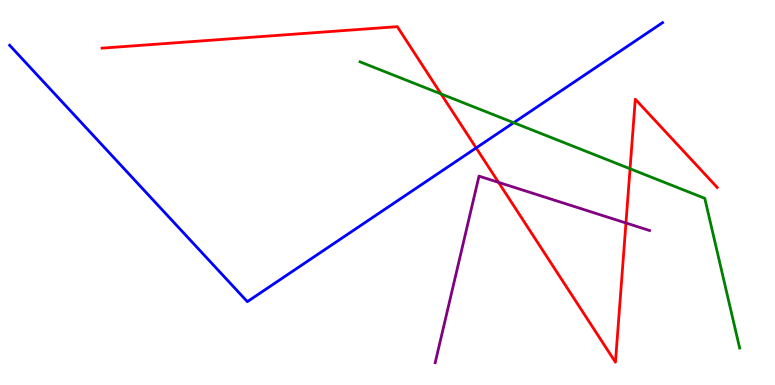[{'lines': ['blue', 'red'], 'intersections': [{'x': 6.14, 'y': 6.16}]}, {'lines': ['green', 'red'], 'intersections': [{'x': 5.69, 'y': 7.56}, {'x': 8.13, 'y': 5.62}]}, {'lines': ['purple', 'red'], 'intersections': [{'x': 6.43, 'y': 5.26}, {'x': 8.08, 'y': 4.21}]}, {'lines': ['blue', 'green'], 'intersections': [{'x': 6.63, 'y': 6.81}]}, {'lines': ['blue', 'purple'], 'intersections': []}, {'lines': ['green', 'purple'], 'intersections': []}]